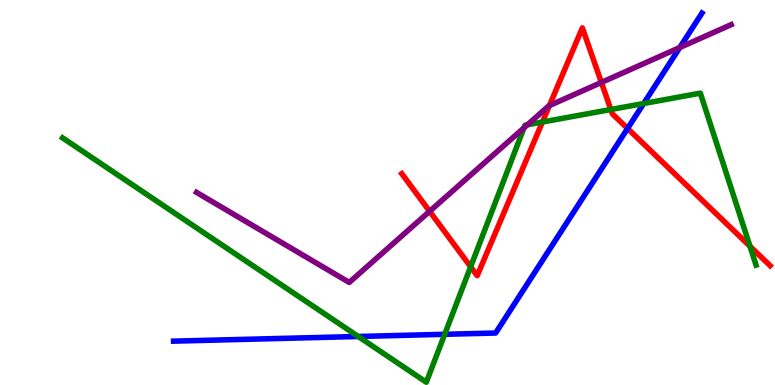[{'lines': ['blue', 'red'], 'intersections': [{'x': 8.1, 'y': 6.66}]}, {'lines': ['green', 'red'], 'intersections': [{'x': 6.07, 'y': 3.07}, {'x': 7.0, 'y': 6.83}, {'x': 7.88, 'y': 7.16}, {'x': 9.68, 'y': 3.6}]}, {'lines': ['purple', 'red'], 'intersections': [{'x': 5.54, 'y': 4.51}, {'x': 7.09, 'y': 7.26}, {'x': 7.76, 'y': 7.86}]}, {'lines': ['blue', 'green'], 'intersections': [{'x': 4.62, 'y': 1.26}, {'x': 5.74, 'y': 1.32}, {'x': 8.31, 'y': 7.31}]}, {'lines': ['blue', 'purple'], 'intersections': [{'x': 8.77, 'y': 8.77}]}, {'lines': ['green', 'purple'], 'intersections': [{'x': 6.76, 'y': 6.68}, {'x': 6.81, 'y': 6.76}]}]